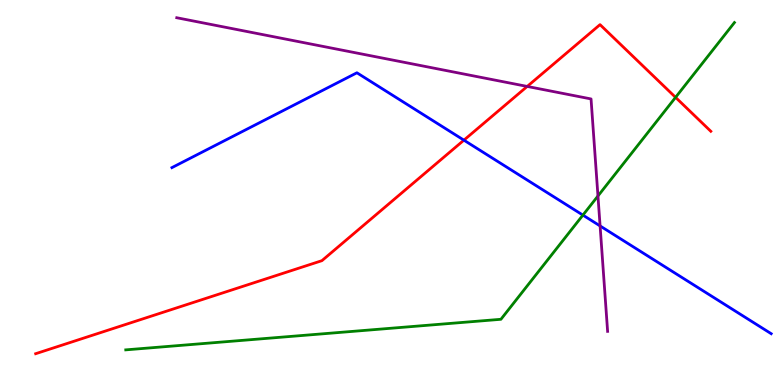[{'lines': ['blue', 'red'], 'intersections': [{'x': 5.99, 'y': 6.36}]}, {'lines': ['green', 'red'], 'intersections': [{'x': 8.72, 'y': 7.47}]}, {'lines': ['purple', 'red'], 'intersections': [{'x': 6.8, 'y': 7.75}]}, {'lines': ['blue', 'green'], 'intersections': [{'x': 7.52, 'y': 4.41}]}, {'lines': ['blue', 'purple'], 'intersections': [{'x': 7.74, 'y': 4.13}]}, {'lines': ['green', 'purple'], 'intersections': [{'x': 7.72, 'y': 4.91}]}]